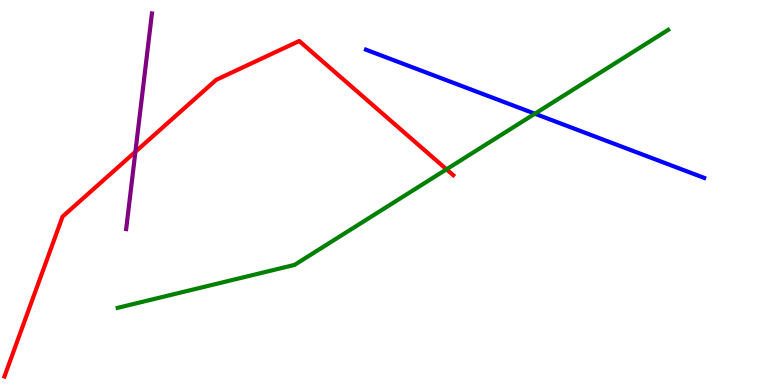[{'lines': ['blue', 'red'], 'intersections': []}, {'lines': ['green', 'red'], 'intersections': [{'x': 5.76, 'y': 5.6}]}, {'lines': ['purple', 'red'], 'intersections': [{'x': 1.75, 'y': 6.06}]}, {'lines': ['blue', 'green'], 'intersections': [{'x': 6.9, 'y': 7.05}]}, {'lines': ['blue', 'purple'], 'intersections': []}, {'lines': ['green', 'purple'], 'intersections': []}]